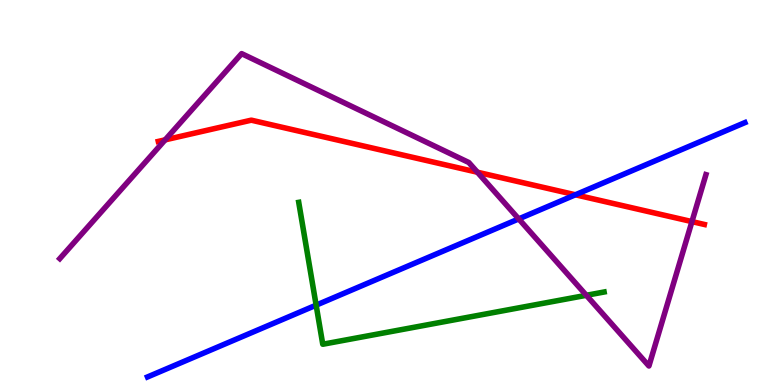[{'lines': ['blue', 'red'], 'intersections': [{'x': 7.42, 'y': 4.94}]}, {'lines': ['green', 'red'], 'intersections': []}, {'lines': ['purple', 'red'], 'intersections': [{'x': 2.13, 'y': 6.37}, {'x': 6.16, 'y': 5.53}, {'x': 8.93, 'y': 4.24}]}, {'lines': ['blue', 'green'], 'intersections': [{'x': 4.08, 'y': 2.07}]}, {'lines': ['blue', 'purple'], 'intersections': [{'x': 6.69, 'y': 4.31}]}, {'lines': ['green', 'purple'], 'intersections': [{'x': 7.57, 'y': 2.33}]}]